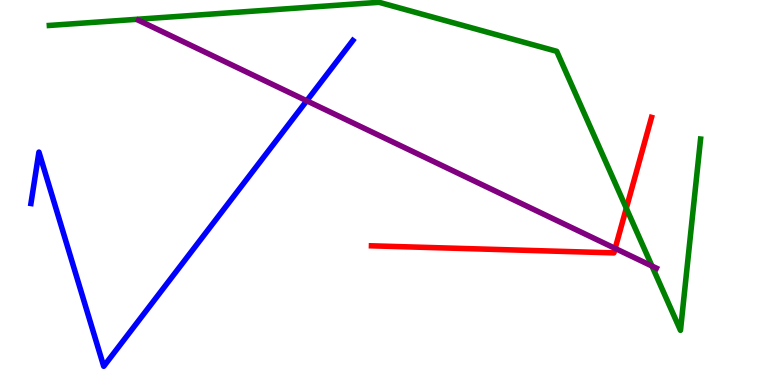[{'lines': ['blue', 'red'], 'intersections': []}, {'lines': ['green', 'red'], 'intersections': [{'x': 8.08, 'y': 4.59}]}, {'lines': ['purple', 'red'], 'intersections': [{'x': 7.94, 'y': 3.55}]}, {'lines': ['blue', 'green'], 'intersections': []}, {'lines': ['blue', 'purple'], 'intersections': [{'x': 3.96, 'y': 7.38}]}, {'lines': ['green', 'purple'], 'intersections': [{'x': 8.41, 'y': 3.09}]}]